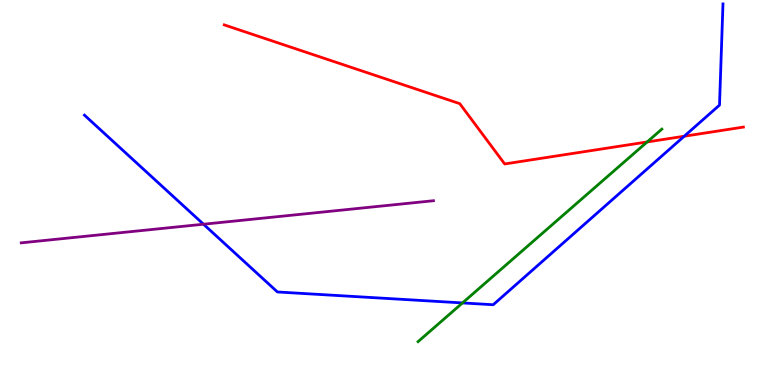[{'lines': ['blue', 'red'], 'intersections': [{'x': 8.83, 'y': 6.46}]}, {'lines': ['green', 'red'], 'intersections': [{'x': 8.35, 'y': 6.31}]}, {'lines': ['purple', 'red'], 'intersections': []}, {'lines': ['blue', 'green'], 'intersections': [{'x': 5.97, 'y': 2.13}]}, {'lines': ['blue', 'purple'], 'intersections': [{'x': 2.63, 'y': 4.18}]}, {'lines': ['green', 'purple'], 'intersections': []}]